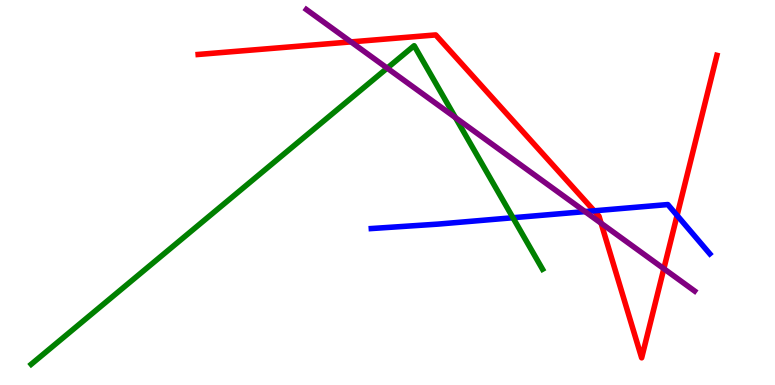[{'lines': ['blue', 'red'], 'intersections': [{'x': 7.67, 'y': 4.52}, {'x': 8.74, 'y': 4.41}]}, {'lines': ['green', 'red'], 'intersections': []}, {'lines': ['purple', 'red'], 'intersections': [{'x': 4.53, 'y': 8.91}, {'x': 7.76, 'y': 4.2}, {'x': 8.57, 'y': 3.02}]}, {'lines': ['blue', 'green'], 'intersections': [{'x': 6.62, 'y': 4.34}]}, {'lines': ['blue', 'purple'], 'intersections': [{'x': 7.55, 'y': 4.5}]}, {'lines': ['green', 'purple'], 'intersections': [{'x': 5.0, 'y': 8.23}, {'x': 5.88, 'y': 6.94}]}]